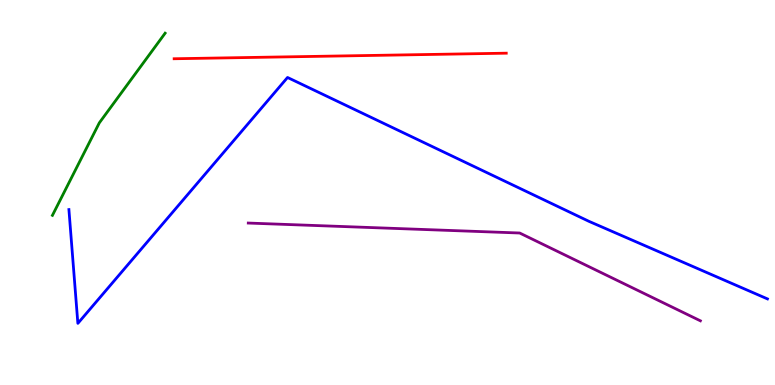[{'lines': ['blue', 'red'], 'intersections': []}, {'lines': ['green', 'red'], 'intersections': []}, {'lines': ['purple', 'red'], 'intersections': []}, {'lines': ['blue', 'green'], 'intersections': []}, {'lines': ['blue', 'purple'], 'intersections': []}, {'lines': ['green', 'purple'], 'intersections': []}]